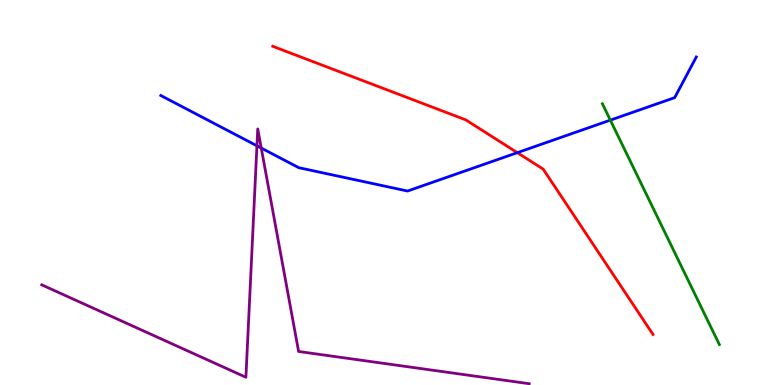[{'lines': ['blue', 'red'], 'intersections': [{'x': 6.68, 'y': 6.03}]}, {'lines': ['green', 'red'], 'intersections': []}, {'lines': ['purple', 'red'], 'intersections': []}, {'lines': ['blue', 'green'], 'intersections': [{'x': 7.88, 'y': 6.88}]}, {'lines': ['blue', 'purple'], 'intersections': [{'x': 3.32, 'y': 6.21}, {'x': 3.37, 'y': 6.15}]}, {'lines': ['green', 'purple'], 'intersections': []}]